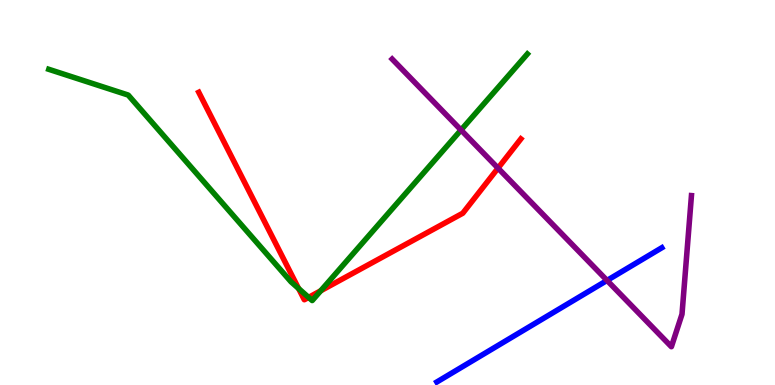[{'lines': ['blue', 'red'], 'intersections': []}, {'lines': ['green', 'red'], 'intersections': [{'x': 3.85, 'y': 2.51}, {'x': 3.98, 'y': 2.28}, {'x': 4.14, 'y': 2.45}]}, {'lines': ['purple', 'red'], 'intersections': [{'x': 6.43, 'y': 5.63}]}, {'lines': ['blue', 'green'], 'intersections': []}, {'lines': ['blue', 'purple'], 'intersections': [{'x': 7.83, 'y': 2.72}]}, {'lines': ['green', 'purple'], 'intersections': [{'x': 5.95, 'y': 6.62}]}]